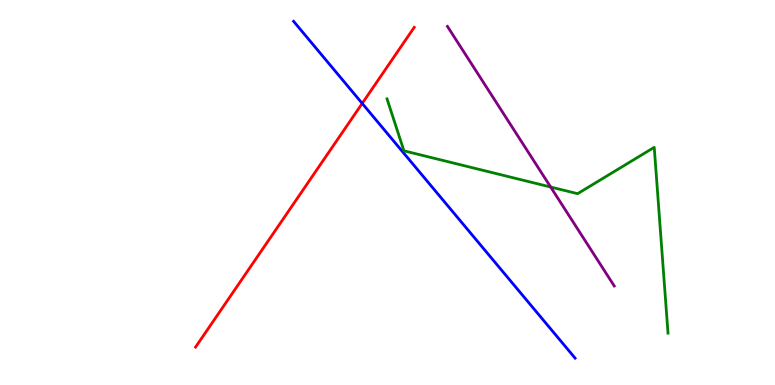[{'lines': ['blue', 'red'], 'intersections': [{'x': 4.67, 'y': 7.31}]}, {'lines': ['green', 'red'], 'intersections': []}, {'lines': ['purple', 'red'], 'intersections': []}, {'lines': ['blue', 'green'], 'intersections': []}, {'lines': ['blue', 'purple'], 'intersections': []}, {'lines': ['green', 'purple'], 'intersections': [{'x': 7.11, 'y': 5.14}]}]